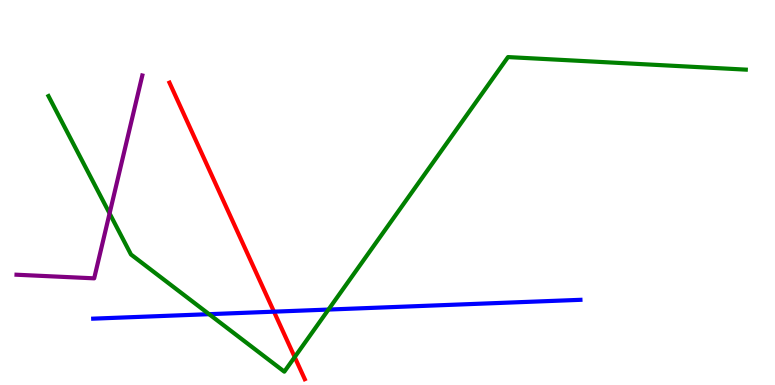[{'lines': ['blue', 'red'], 'intersections': [{'x': 3.54, 'y': 1.9}]}, {'lines': ['green', 'red'], 'intersections': [{'x': 3.8, 'y': 0.725}]}, {'lines': ['purple', 'red'], 'intersections': []}, {'lines': ['blue', 'green'], 'intersections': [{'x': 2.7, 'y': 1.84}, {'x': 4.24, 'y': 1.96}]}, {'lines': ['blue', 'purple'], 'intersections': []}, {'lines': ['green', 'purple'], 'intersections': [{'x': 1.41, 'y': 4.46}]}]